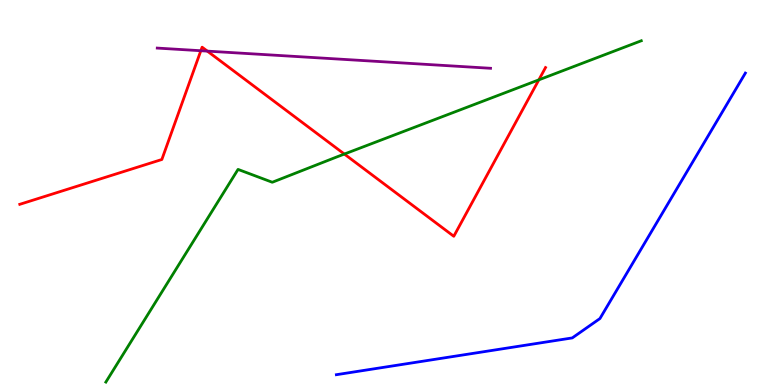[{'lines': ['blue', 'red'], 'intersections': []}, {'lines': ['green', 'red'], 'intersections': [{'x': 4.44, 'y': 6.0}, {'x': 6.95, 'y': 7.93}]}, {'lines': ['purple', 'red'], 'intersections': [{'x': 2.59, 'y': 8.68}, {'x': 2.68, 'y': 8.67}]}, {'lines': ['blue', 'green'], 'intersections': []}, {'lines': ['blue', 'purple'], 'intersections': []}, {'lines': ['green', 'purple'], 'intersections': []}]